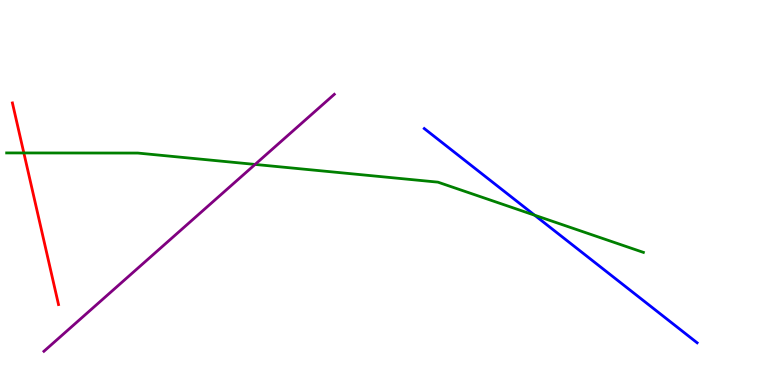[{'lines': ['blue', 'red'], 'intersections': []}, {'lines': ['green', 'red'], 'intersections': [{'x': 0.308, 'y': 6.03}]}, {'lines': ['purple', 'red'], 'intersections': []}, {'lines': ['blue', 'green'], 'intersections': [{'x': 6.9, 'y': 4.41}]}, {'lines': ['blue', 'purple'], 'intersections': []}, {'lines': ['green', 'purple'], 'intersections': [{'x': 3.29, 'y': 5.73}]}]